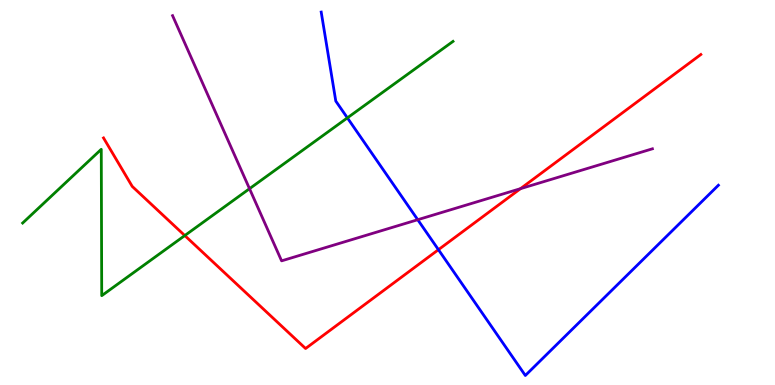[{'lines': ['blue', 'red'], 'intersections': [{'x': 5.66, 'y': 3.51}]}, {'lines': ['green', 'red'], 'intersections': [{'x': 2.38, 'y': 3.88}]}, {'lines': ['purple', 'red'], 'intersections': [{'x': 6.72, 'y': 5.1}]}, {'lines': ['blue', 'green'], 'intersections': [{'x': 4.48, 'y': 6.94}]}, {'lines': ['blue', 'purple'], 'intersections': [{'x': 5.39, 'y': 4.29}]}, {'lines': ['green', 'purple'], 'intersections': [{'x': 3.22, 'y': 5.1}]}]